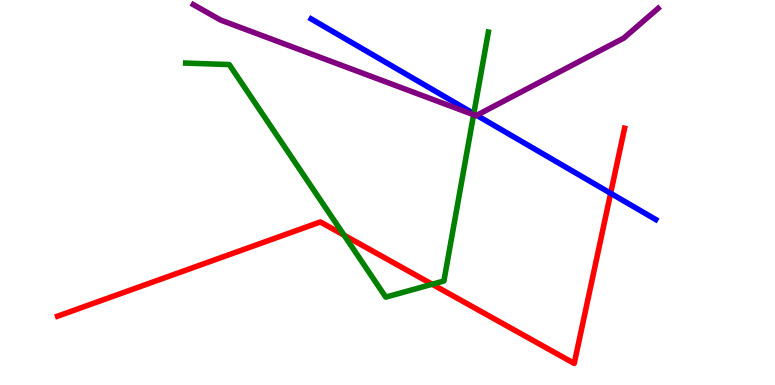[{'lines': ['blue', 'red'], 'intersections': [{'x': 7.88, 'y': 4.98}]}, {'lines': ['green', 'red'], 'intersections': [{'x': 4.44, 'y': 3.89}, {'x': 5.58, 'y': 2.62}]}, {'lines': ['purple', 'red'], 'intersections': []}, {'lines': ['blue', 'green'], 'intersections': [{'x': 6.11, 'y': 7.05}]}, {'lines': ['blue', 'purple'], 'intersections': [{'x': 6.15, 'y': 7.01}]}, {'lines': ['green', 'purple'], 'intersections': [{'x': 6.11, 'y': 7.02}]}]